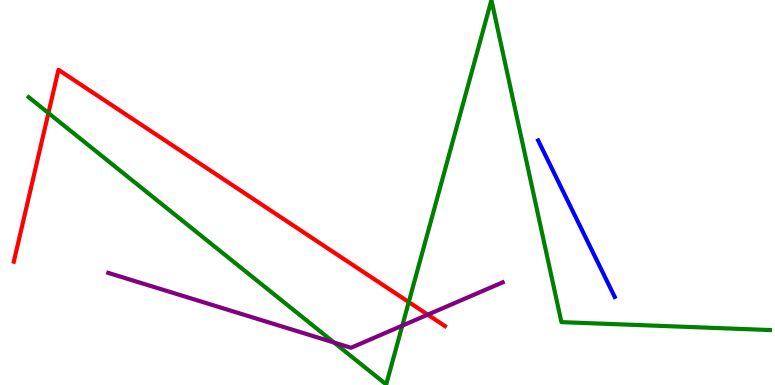[{'lines': ['blue', 'red'], 'intersections': []}, {'lines': ['green', 'red'], 'intersections': [{'x': 0.625, 'y': 7.06}, {'x': 5.27, 'y': 2.15}]}, {'lines': ['purple', 'red'], 'intersections': [{'x': 5.52, 'y': 1.83}]}, {'lines': ['blue', 'green'], 'intersections': []}, {'lines': ['blue', 'purple'], 'intersections': []}, {'lines': ['green', 'purple'], 'intersections': [{'x': 4.31, 'y': 1.1}, {'x': 5.19, 'y': 1.54}]}]